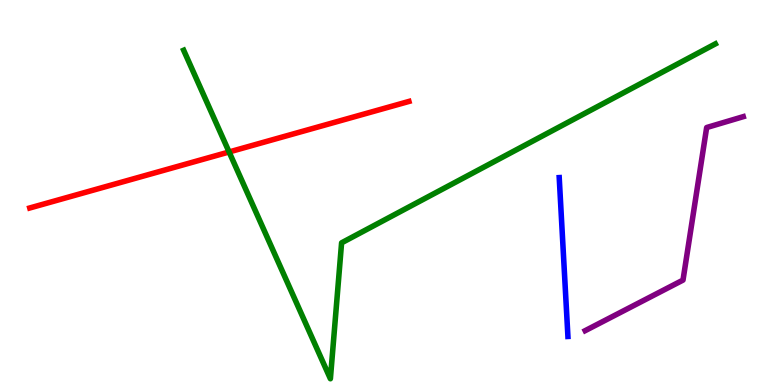[{'lines': ['blue', 'red'], 'intersections': []}, {'lines': ['green', 'red'], 'intersections': [{'x': 2.96, 'y': 6.05}]}, {'lines': ['purple', 'red'], 'intersections': []}, {'lines': ['blue', 'green'], 'intersections': []}, {'lines': ['blue', 'purple'], 'intersections': []}, {'lines': ['green', 'purple'], 'intersections': []}]